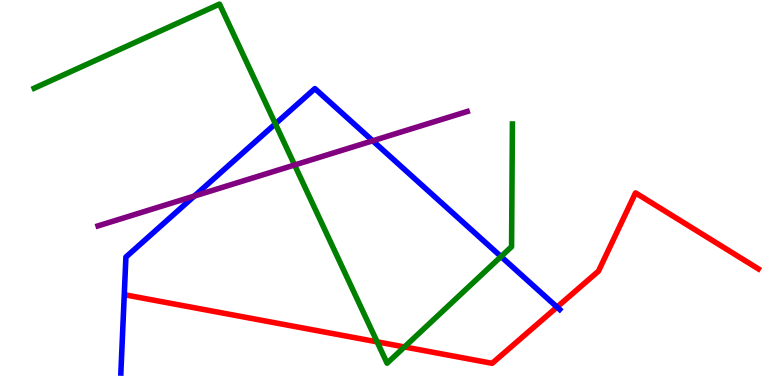[{'lines': ['blue', 'red'], 'intersections': [{'x': 7.19, 'y': 2.02}]}, {'lines': ['green', 'red'], 'intersections': [{'x': 4.87, 'y': 1.12}, {'x': 5.22, 'y': 0.988}]}, {'lines': ['purple', 'red'], 'intersections': []}, {'lines': ['blue', 'green'], 'intersections': [{'x': 3.55, 'y': 6.78}, {'x': 6.46, 'y': 3.34}]}, {'lines': ['blue', 'purple'], 'intersections': [{'x': 2.51, 'y': 4.91}, {'x': 4.81, 'y': 6.34}]}, {'lines': ['green', 'purple'], 'intersections': [{'x': 3.8, 'y': 5.71}]}]